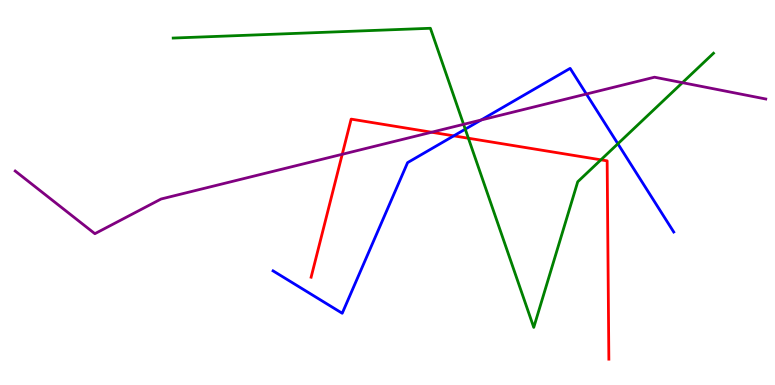[{'lines': ['blue', 'red'], 'intersections': [{'x': 5.86, 'y': 6.47}]}, {'lines': ['green', 'red'], 'intersections': [{'x': 6.04, 'y': 6.41}, {'x': 7.75, 'y': 5.85}]}, {'lines': ['purple', 'red'], 'intersections': [{'x': 4.42, 'y': 5.99}, {'x': 5.57, 'y': 6.57}]}, {'lines': ['blue', 'green'], 'intersections': [{'x': 6.0, 'y': 6.64}, {'x': 7.97, 'y': 6.27}]}, {'lines': ['blue', 'purple'], 'intersections': [{'x': 6.21, 'y': 6.88}, {'x': 7.57, 'y': 7.56}]}, {'lines': ['green', 'purple'], 'intersections': [{'x': 5.98, 'y': 6.77}, {'x': 8.81, 'y': 7.85}]}]